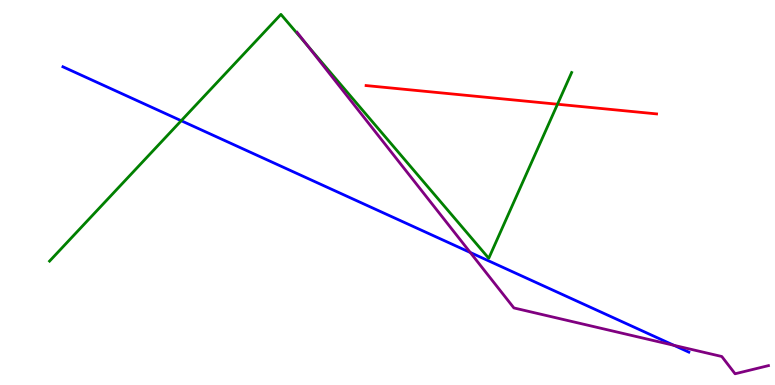[{'lines': ['blue', 'red'], 'intersections': []}, {'lines': ['green', 'red'], 'intersections': [{'x': 7.19, 'y': 7.29}]}, {'lines': ['purple', 'red'], 'intersections': []}, {'lines': ['blue', 'green'], 'intersections': [{'x': 2.34, 'y': 6.86}]}, {'lines': ['blue', 'purple'], 'intersections': [{'x': 6.07, 'y': 3.44}, {'x': 8.7, 'y': 1.03}]}, {'lines': ['green', 'purple'], 'intersections': [{'x': 3.97, 'y': 8.82}]}]